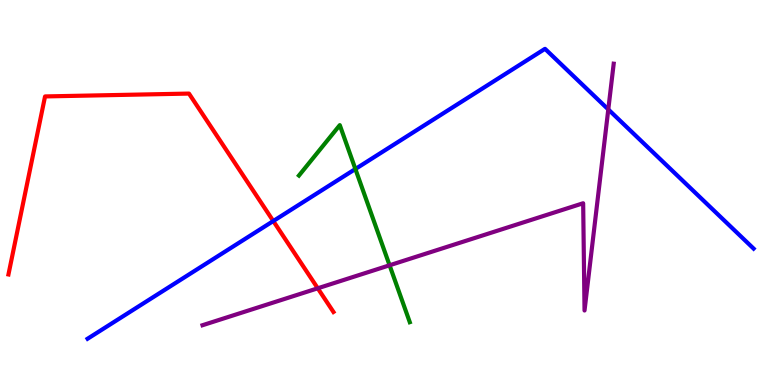[{'lines': ['blue', 'red'], 'intersections': [{'x': 3.53, 'y': 4.26}]}, {'lines': ['green', 'red'], 'intersections': []}, {'lines': ['purple', 'red'], 'intersections': [{'x': 4.1, 'y': 2.51}]}, {'lines': ['blue', 'green'], 'intersections': [{'x': 4.59, 'y': 5.61}]}, {'lines': ['blue', 'purple'], 'intersections': [{'x': 7.85, 'y': 7.16}]}, {'lines': ['green', 'purple'], 'intersections': [{'x': 5.03, 'y': 3.11}]}]